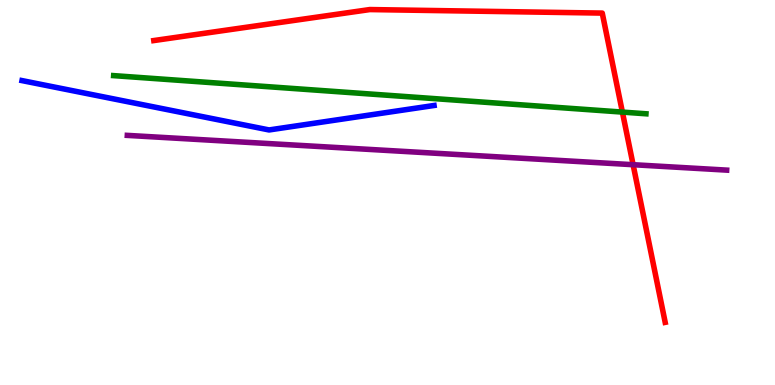[{'lines': ['blue', 'red'], 'intersections': []}, {'lines': ['green', 'red'], 'intersections': [{'x': 8.03, 'y': 7.09}]}, {'lines': ['purple', 'red'], 'intersections': [{'x': 8.17, 'y': 5.72}]}, {'lines': ['blue', 'green'], 'intersections': []}, {'lines': ['blue', 'purple'], 'intersections': []}, {'lines': ['green', 'purple'], 'intersections': []}]